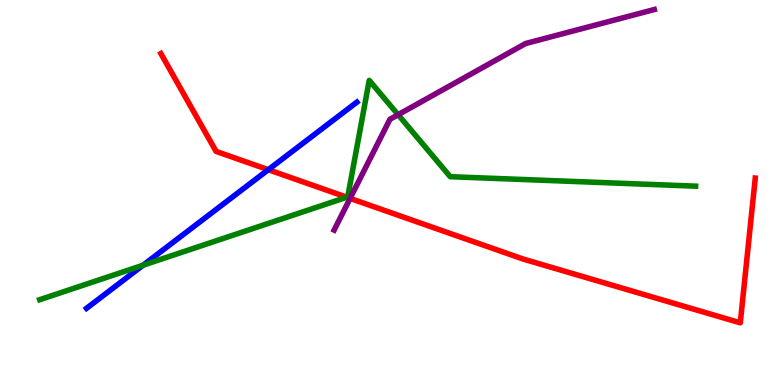[{'lines': ['blue', 'red'], 'intersections': [{'x': 3.46, 'y': 5.59}]}, {'lines': ['green', 'red'], 'intersections': [{'x': 4.47, 'y': 4.88}]}, {'lines': ['purple', 'red'], 'intersections': [{'x': 4.52, 'y': 4.85}]}, {'lines': ['blue', 'green'], 'intersections': [{'x': 1.85, 'y': 3.11}]}, {'lines': ['blue', 'purple'], 'intersections': []}, {'lines': ['green', 'purple'], 'intersections': [{'x': 5.14, 'y': 7.02}]}]